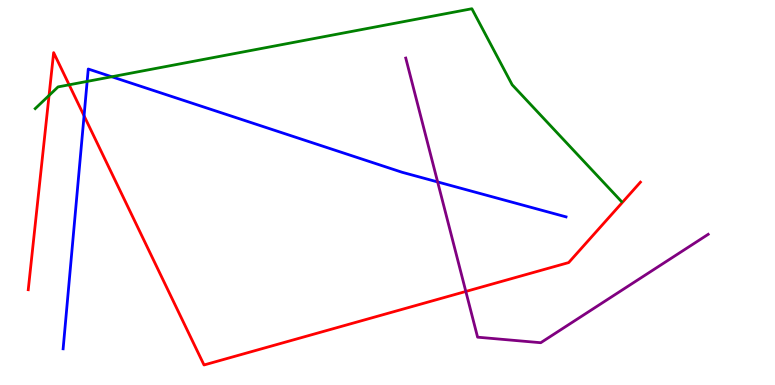[{'lines': ['blue', 'red'], 'intersections': [{'x': 1.08, 'y': 6.99}]}, {'lines': ['green', 'red'], 'intersections': [{'x': 0.633, 'y': 7.52}, {'x': 0.892, 'y': 7.8}]}, {'lines': ['purple', 'red'], 'intersections': [{'x': 6.01, 'y': 2.43}]}, {'lines': ['blue', 'green'], 'intersections': [{'x': 1.12, 'y': 7.89}, {'x': 1.44, 'y': 8.01}]}, {'lines': ['blue', 'purple'], 'intersections': [{'x': 5.65, 'y': 5.27}]}, {'lines': ['green', 'purple'], 'intersections': []}]